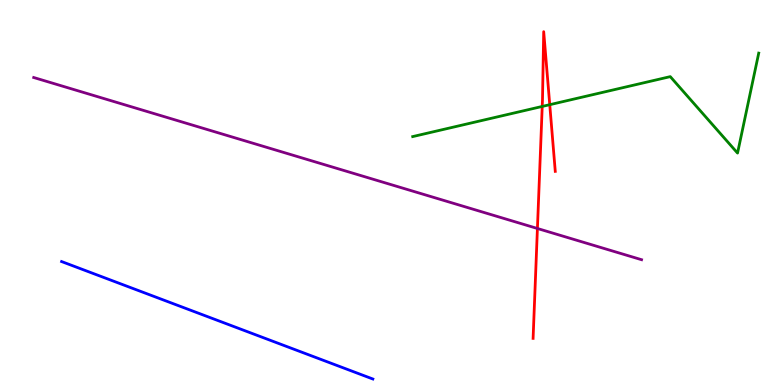[{'lines': ['blue', 'red'], 'intersections': []}, {'lines': ['green', 'red'], 'intersections': [{'x': 7.0, 'y': 7.24}, {'x': 7.09, 'y': 7.28}]}, {'lines': ['purple', 'red'], 'intersections': [{'x': 6.93, 'y': 4.07}]}, {'lines': ['blue', 'green'], 'intersections': []}, {'lines': ['blue', 'purple'], 'intersections': []}, {'lines': ['green', 'purple'], 'intersections': []}]